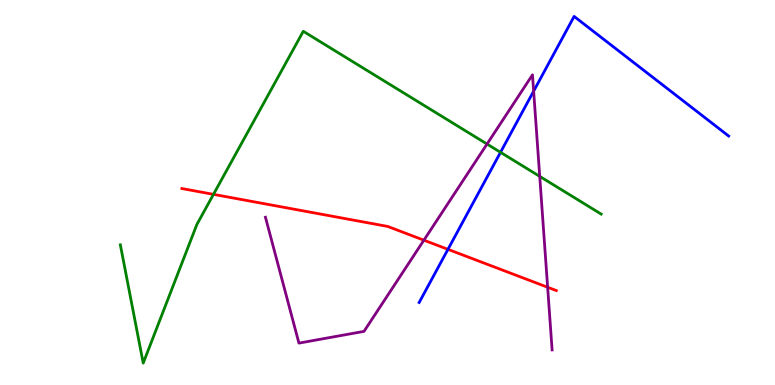[{'lines': ['blue', 'red'], 'intersections': [{'x': 5.78, 'y': 3.52}]}, {'lines': ['green', 'red'], 'intersections': [{'x': 2.75, 'y': 4.95}]}, {'lines': ['purple', 'red'], 'intersections': [{'x': 5.47, 'y': 3.76}, {'x': 7.07, 'y': 2.54}]}, {'lines': ['blue', 'green'], 'intersections': [{'x': 6.46, 'y': 6.04}]}, {'lines': ['blue', 'purple'], 'intersections': [{'x': 6.89, 'y': 7.63}]}, {'lines': ['green', 'purple'], 'intersections': [{'x': 6.28, 'y': 6.26}, {'x': 6.96, 'y': 5.42}]}]